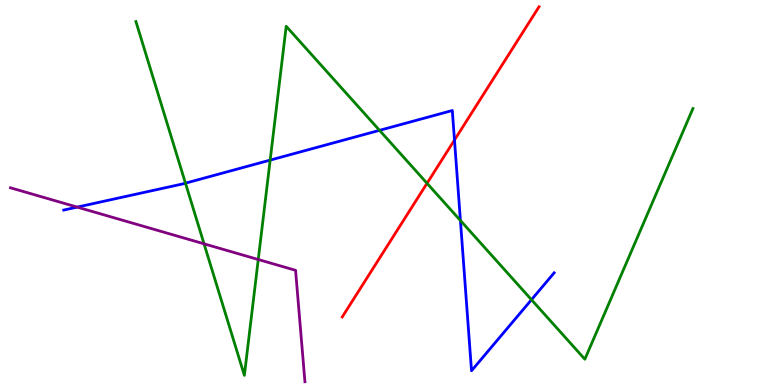[{'lines': ['blue', 'red'], 'intersections': [{'x': 5.86, 'y': 6.36}]}, {'lines': ['green', 'red'], 'intersections': [{'x': 5.51, 'y': 5.24}]}, {'lines': ['purple', 'red'], 'intersections': []}, {'lines': ['blue', 'green'], 'intersections': [{'x': 2.39, 'y': 5.24}, {'x': 3.49, 'y': 5.84}, {'x': 4.9, 'y': 6.61}, {'x': 5.94, 'y': 4.27}, {'x': 6.86, 'y': 2.22}]}, {'lines': ['blue', 'purple'], 'intersections': [{'x': 0.996, 'y': 4.62}]}, {'lines': ['green', 'purple'], 'intersections': [{'x': 2.63, 'y': 3.67}, {'x': 3.33, 'y': 3.26}]}]